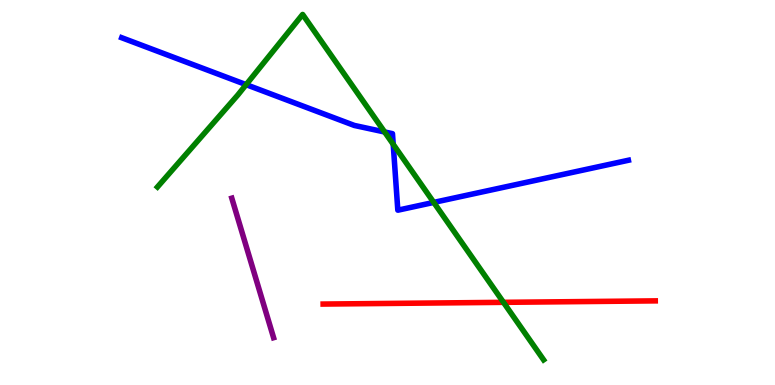[{'lines': ['blue', 'red'], 'intersections': []}, {'lines': ['green', 'red'], 'intersections': [{'x': 6.5, 'y': 2.15}]}, {'lines': ['purple', 'red'], 'intersections': []}, {'lines': ['blue', 'green'], 'intersections': [{'x': 3.18, 'y': 7.8}, {'x': 4.96, 'y': 6.57}, {'x': 5.07, 'y': 6.25}, {'x': 5.6, 'y': 4.74}]}, {'lines': ['blue', 'purple'], 'intersections': []}, {'lines': ['green', 'purple'], 'intersections': []}]